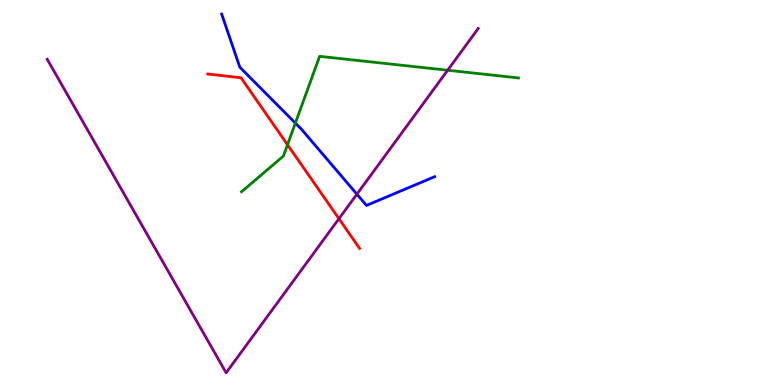[{'lines': ['blue', 'red'], 'intersections': []}, {'lines': ['green', 'red'], 'intersections': [{'x': 3.71, 'y': 6.24}]}, {'lines': ['purple', 'red'], 'intersections': [{'x': 4.37, 'y': 4.32}]}, {'lines': ['blue', 'green'], 'intersections': [{'x': 3.81, 'y': 6.8}]}, {'lines': ['blue', 'purple'], 'intersections': [{'x': 4.61, 'y': 4.96}]}, {'lines': ['green', 'purple'], 'intersections': [{'x': 5.78, 'y': 8.18}]}]